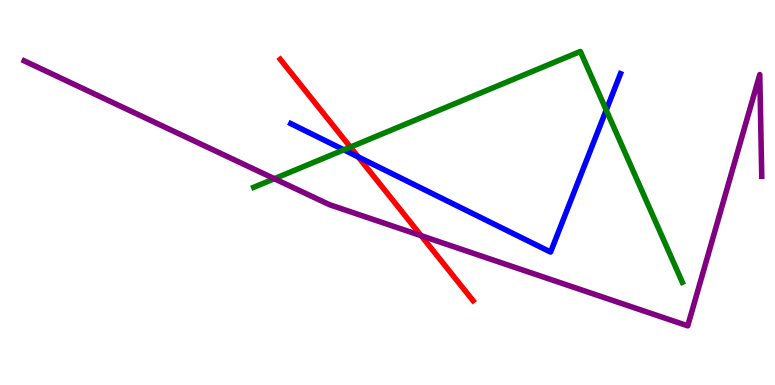[{'lines': ['blue', 'red'], 'intersections': [{'x': 4.62, 'y': 5.92}]}, {'lines': ['green', 'red'], 'intersections': [{'x': 4.52, 'y': 6.18}]}, {'lines': ['purple', 'red'], 'intersections': [{'x': 5.43, 'y': 3.88}]}, {'lines': ['blue', 'green'], 'intersections': [{'x': 4.44, 'y': 6.11}, {'x': 7.82, 'y': 7.14}]}, {'lines': ['blue', 'purple'], 'intersections': []}, {'lines': ['green', 'purple'], 'intersections': [{'x': 3.54, 'y': 5.36}]}]